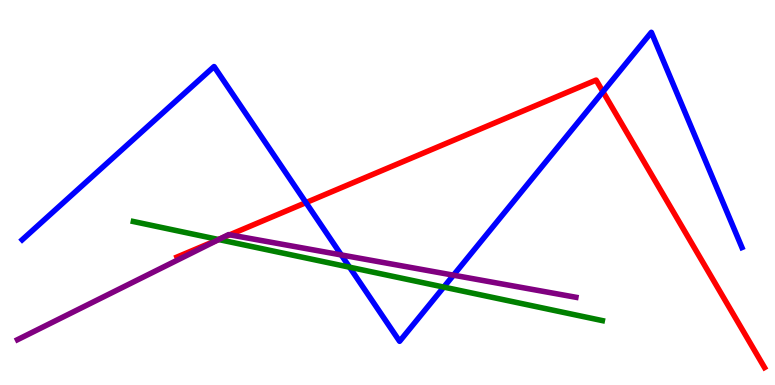[{'lines': ['blue', 'red'], 'intersections': [{'x': 3.95, 'y': 4.74}, {'x': 7.78, 'y': 7.62}]}, {'lines': ['green', 'red'], 'intersections': [{'x': 2.82, 'y': 3.78}]}, {'lines': ['purple', 'red'], 'intersections': [{'x': 2.84, 'y': 3.79}, {'x': 2.96, 'y': 3.9}]}, {'lines': ['blue', 'green'], 'intersections': [{'x': 4.51, 'y': 3.06}, {'x': 5.73, 'y': 2.54}]}, {'lines': ['blue', 'purple'], 'intersections': [{'x': 4.4, 'y': 3.38}, {'x': 5.85, 'y': 2.85}]}, {'lines': ['green', 'purple'], 'intersections': [{'x': 2.82, 'y': 3.78}]}]